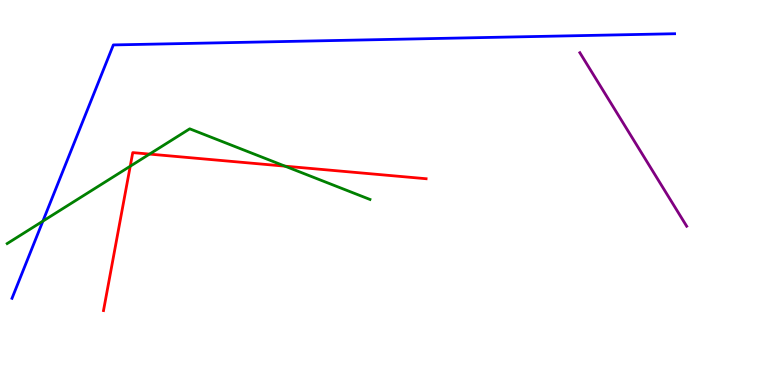[{'lines': ['blue', 'red'], 'intersections': []}, {'lines': ['green', 'red'], 'intersections': [{'x': 1.68, 'y': 5.68}, {'x': 1.93, 'y': 6.0}, {'x': 3.68, 'y': 5.68}]}, {'lines': ['purple', 'red'], 'intersections': []}, {'lines': ['blue', 'green'], 'intersections': [{'x': 0.553, 'y': 4.26}]}, {'lines': ['blue', 'purple'], 'intersections': []}, {'lines': ['green', 'purple'], 'intersections': []}]